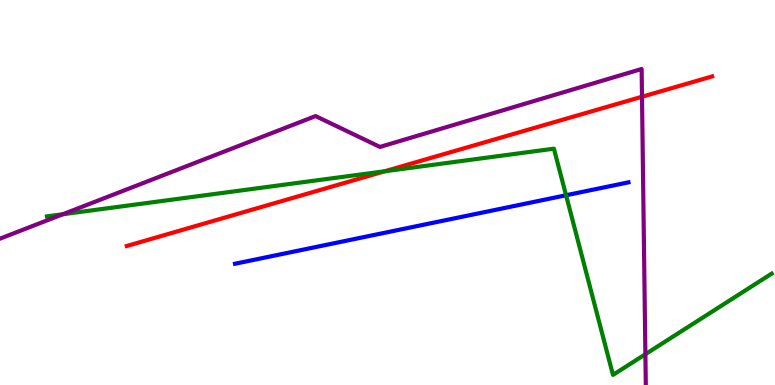[{'lines': ['blue', 'red'], 'intersections': []}, {'lines': ['green', 'red'], 'intersections': [{'x': 4.96, 'y': 5.55}]}, {'lines': ['purple', 'red'], 'intersections': [{'x': 8.28, 'y': 7.49}]}, {'lines': ['blue', 'green'], 'intersections': [{'x': 7.3, 'y': 4.93}]}, {'lines': ['blue', 'purple'], 'intersections': []}, {'lines': ['green', 'purple'], 'intersections': [{'x': 0.811, 'y': 4.44}, {'x': 8.33, 'y': 0.8}]}]